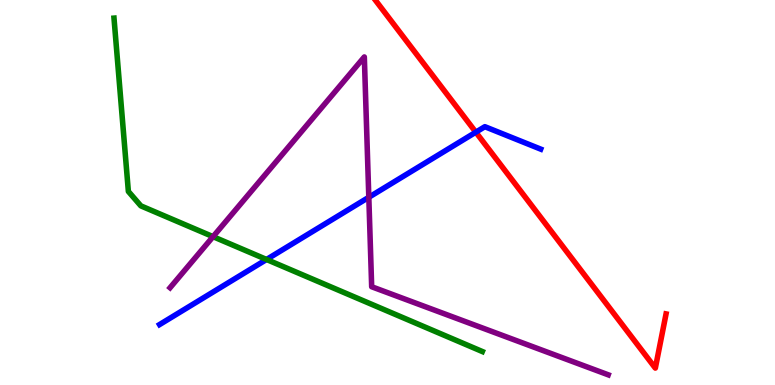[{'lines': ['blue', 'red'], 'intersections': [{'x': 6.14, 'y': 6.57}]}, {'lines': ['green', 'red'], 'intersections': []}, {'lines': ['purple', 'red'], 'intersections': []}, {'lines': ['blue', 'green'], 'intersections': [{'x': 3.44, 'y': 3.26}]}, {'lines': ['blue', 'purple'], 'intersections': [{'x': 4.76, 'y': 4.88}]}, {'lines': ['green', 'purple'], 'intersections': [{'x': 2.75, 'y': 3.85}]}]